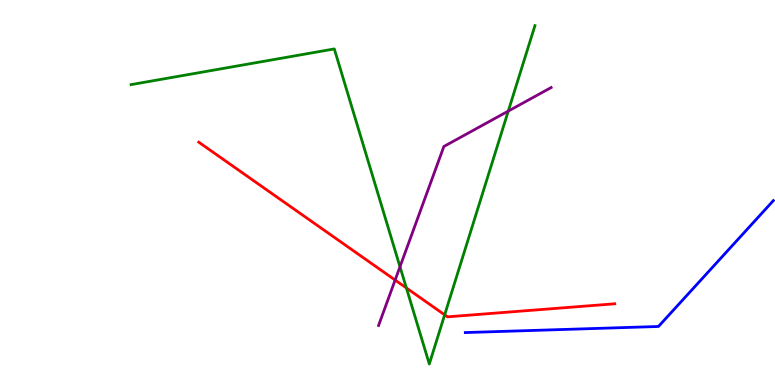[{'lines': ['blue', 'red'], 'intersections': []}, {'lines': ['green', 'red'], 'intersections': [{'x': 5.24, 'y': 2.52}, {'x': 5.74, 'y': 1.82}]}, {'lines': ['purple', 'red'], 'intersections': [{'x': 5.1, 'y': 2.73}]}, {'lines': ['blue', 'green'], 'intersections': []}, {'lines': ['blue', 'purple'], 'intersections': []}, {'lines': ['green', 'purple'], 'intersections': [{'x': 5.16, 'y': 3.07}, {'x': 6.56, 'y': 7.11}]}]